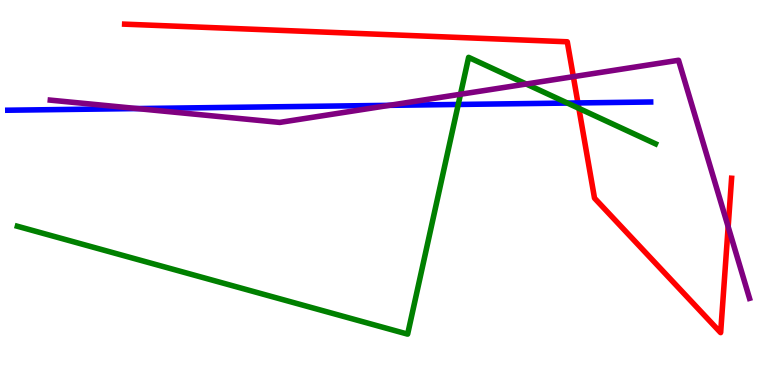[{'lines': ['blue', 'red'], 'intersections': [{'x': 7.46, 'y': 7.33}]}, {'lines': ['green', 'red'], 'intersections': [{'x': 7.47, 'y': 7.19}]}, {'lines': ['purple', 'red'], 'intersections': [{'x': 7.4, 'y': 8.01}, {'x': 9.4, 'y': 4.11}]}, {'lines': ['blue', 'green'], 'intersections': [{'x': 5.91, 'y': 7.29}, {'x': 7.32, 'y': 7.32}]}, {'lines': ['blue', 'purple'], 'intersections': [{'x': 1.77, 'y': 7.18}, {'x': 5.02, 'y': 7.26}]}, {'lines': ['green', 'purple'], 'intersections': [{'x': 5.94, 'y': 7.55}, {'x': 6.79, 'y': 7.82}]}]